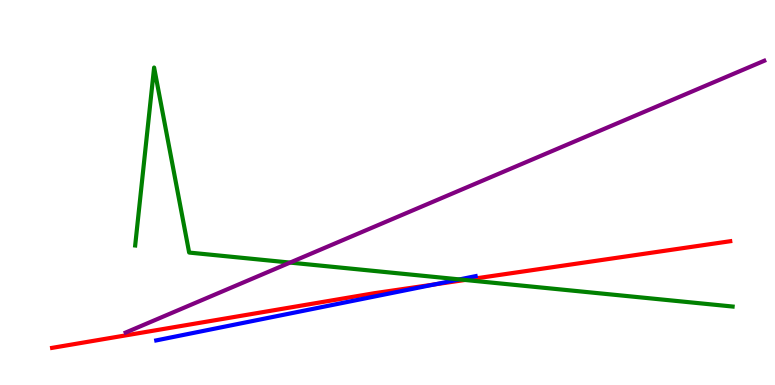[{'lines': ['blue', 'red'], 'intersections': [{'x': 5.61, 'y': 2.61}]}, {'lines': ['green', 'red'], 'intersections': [{'x': 6.0, 'y': 2.73}]}, {'lines': ['purple', 'red'], 'intersections': []}, {'lines': ['blue', 'green'], 'intersections': [{'x': 5.93, 'y': 2.74}]}, {'lines': ['blue', 'purple'], 'intersections': []}, {'lines': ['green', 'purple'], 'intersections': [{'x': 3.74, 'y': 3.18}]}]